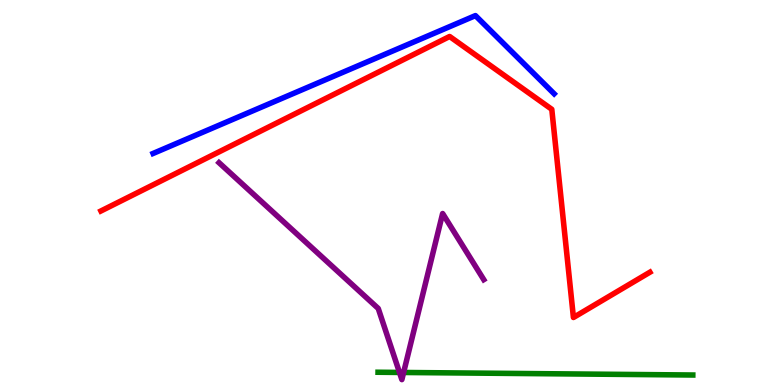[{'lines': ['blue', 'red'], 'intersections': []}, {'lines': ['green', 'red'], 'intersections': []}, {'lines': ['purple', 'red'], 'intersections': []}, {'lines': ['blue', 'green'], 'intersections': []}, {'lines': ['blue', 'purple'], 'intersections': []}, {'lines': ['green', 'purple'], 'intersections': [{'x': 5.15, 'y': 0.326}, {'x': 5.21, 'y': 0.325}]}]